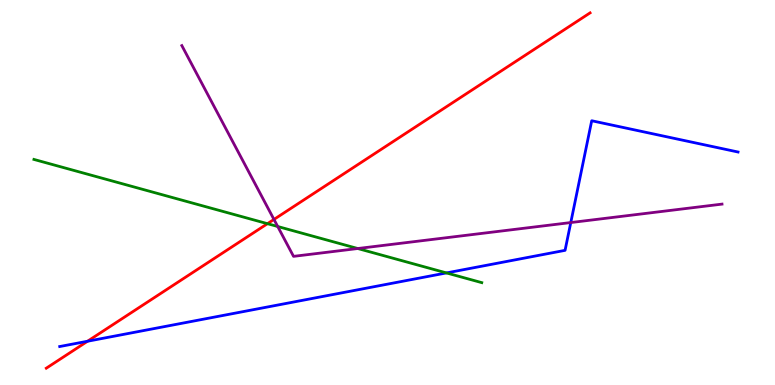[{'lines': ['blue', 'red'], 'intersections': [{'x': 1.13, 'y': 1.14}]}, {'lines': ['green', 'red'], 'intersections': [{'x': 3.45, 'y': 4.19}]}, {'lines': ['purple', 'red'], 'intersections': [{'x': 3.54, 'y': 4.3}]}, {'lines': ['blue', 'green'], 'intersections': [{'x': 5.76, 'y': 2.91}]}, {'lines': ['blue', 'purple'], 'intersections': [{'x': 7.36, 'y': 4.22}]}, {'lines': ['green', 'purple'], 'intersections': [{'x': 3.58, 'y': 4.12}, {'x': 4.62, 'y': 3.54}]}]